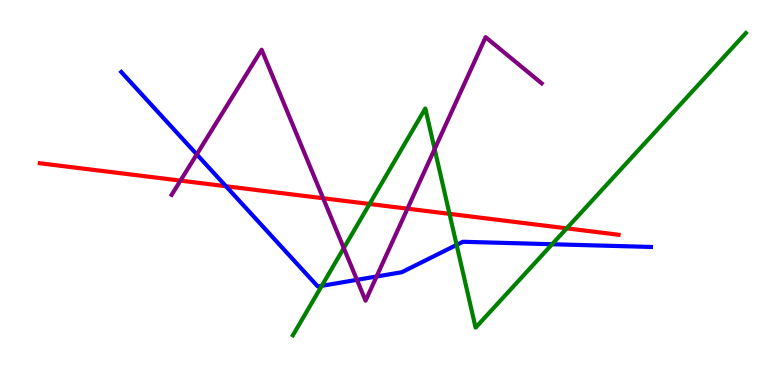[{'lines': ['blue', 'red'], 'intersections': [{'x': 2.92, 'y': 5.16}]}, {'lines': ['green', 'red'], 'intersections': [{'x': 4.77, 'y': 4.7}, {'x': 5.8, 'y': 4.45}, {'x': 7.31, 'y': 4.07}]}, {'lines': ['purple', 'red'], 'intersections': [{'x': 2.33, 'y': 5.31}, {'x': 4.17, 'y': 4.85}, {'x': 5.26, 'y': 4.58}]}, {'lines': ['blue', 'green'], 'intersections': [{'x': 4.15, 'y': 2.58}, {'x': 5.89, 'y': 3.64}, {'x': 7.12, 'y': 3.66}]}, {'lines': ['blue', 'purple'], 'intersections': [{'x': 2.54, 'y': 5.99}, {'x': 4.61, 'y': 2.73}, {'x': 4.86, 'y': 2.82}]}, {'lines': ['green', 'purple'], 'intersections': [{'x': 4.44, 'y': 3.56}, {'x': 5.61, 'y': 6.13}]}]